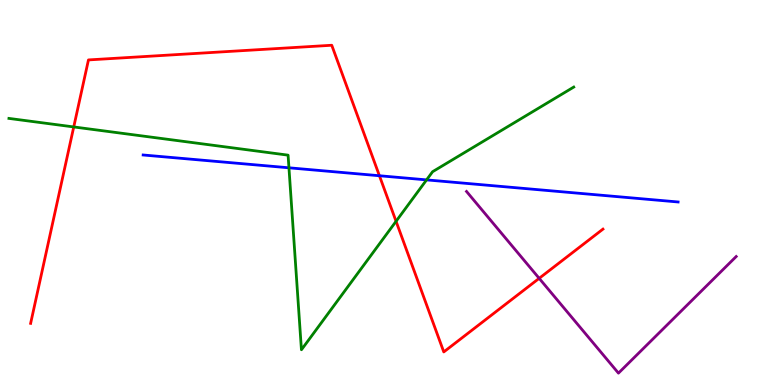[{'lines': ['blue', 'red'], 'intersections': [{'x': 4.9, 'y': 5.44}]}, {'lines': ['green', 'red'], 'intersections': [{'x': 0.952, 'y': 6.7}, {'x': 5.11, 'y': 4.25}]}, {'lines': ['purple', 'red'], 'intersections': [{'x': 6.96, 'y': 2.77}]}, {'lines': ['blue', 'green'], 'intersections': [{'x': 3.73, 'y': 5.64}, {'x': 5.5, 'y': 5.33}]}, {'lines': ['blue', 'purple'], 'intersections': []}, {'lines': ['green', 'purple'], 'intersections': []}]